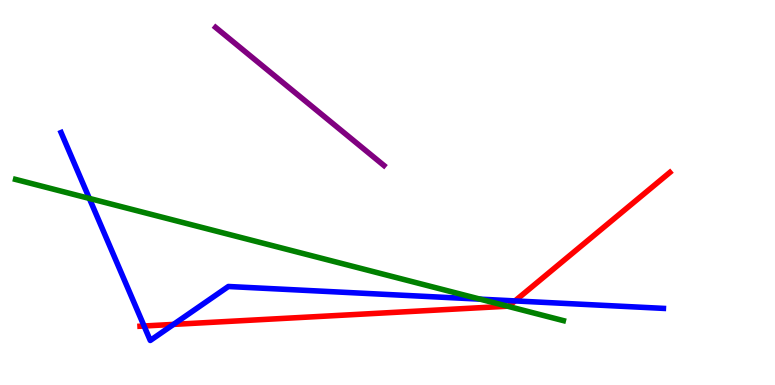[{'lines': ['blue', 'red'], 'intersections': [{'x': 1.86, 'y': 1.53}, {'x': 2.24, 'y': 1.57}, {'x': 6.65, 'y': 2.18}]}, {'lines': ['green', 'red'], 'intersections': [{'x': 6.55, 'y': 2.05}]}, {'lines': ['purple', 'red'], 'intersections': []}, {'lines': ['blue', 'green'], 'intersections': [{'x': 1.15, 'y': 4.85}, {'x': 6.2, 'y': 2.23}]}, {'lines': ['blue', 'purple'], 'intersections': []}, {'lines': ['green', 'purple'], 'intersections': []}]